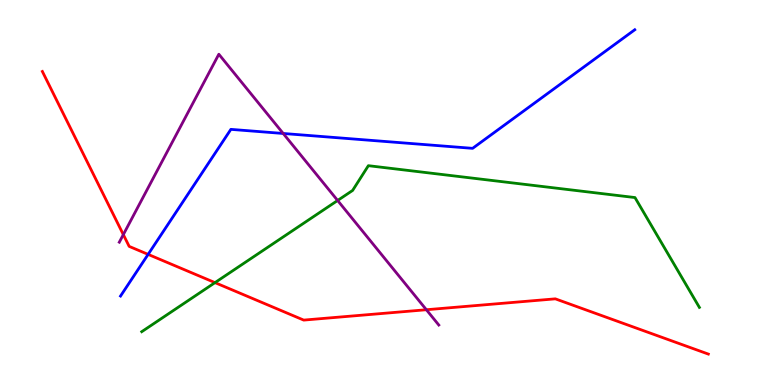[{'lines': ['blue', 'red'], 'intersections': [{'x': 1.91, 'y': 3.39}]}, {'lines': ['green', 'red'], 'intersections': [{'x': 2.77, 'y': 2.66}]}, {'lines': ['purple', 'red'], 'intersections': [{'x': 1.59, 'y': 3.91}, {'x': 5.5, 'y': 1.95}]}, {'lines': ['blue', 'green'], 'intersections': []}, {'lines': ['blue', 'purple'], 'intersections': [{'x': 3.65, 'y': 6.53}]}, {'lines': ['green', 'purple'], 'intersections': [{'x': 4.36, 'y': 4.79}]}]